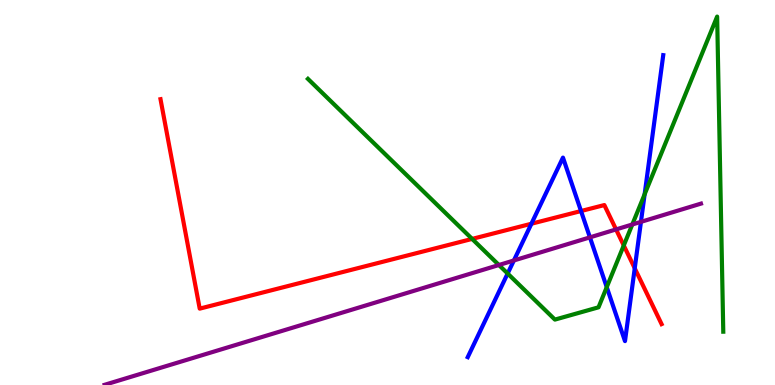[{'lines': ['blue', 'red'], 'intersections': [{'x': 6.86, 'y': 4.19}, {'x': 7.5, 'y': 4.52}, {'x': 8.19, 'y': 3.03}]}, {'lines': ['green', 'red'], 'intersections': [{'x': 6.09, 'y': 3.79}, {'x': 8.05, 'y': 3.62}]}, {'lines': ['purple', 'red'], 'intersections': [{'x': 7.95, 'y': 4.04}]}, {'lines': ['blue', 'green'], 'intersections': [{'x': 6.55, 'y': 2.9}, {'x': 7.83, 'y': 2.54}, {'x': 8.32, 'y': 4.95}]}, {'lines': ['blue', 'purple'], 'intersections': [{'x': 6.63, 'y': 3.23}, {'x': 7.61, 'y': 3.83}, {'x': 8.27, 'y': 4.24}]}, {'lines': ['green', 'purple'], 'intersections': [{'x': 6.44, 'y': 3.12}, {'x': 8.16, 'y': 4.17}]}]